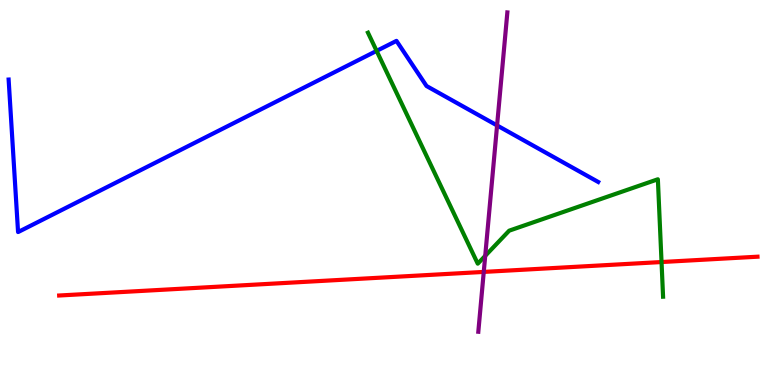[{'lines': ['blue', 'red'], 'intersections': []}, {'lines': ['green', 'red'], 'intersections': [{'x': 8.54, 'y': 3.19}]}, {'lines': ['purple', 'red'], 'intersections': [{'x': 6.24, 'y': 2.94}]}, {'lines': ['blue', 'green'], 'intersections': [{'x': 4.86, 'y': 8.68}]}, {'lines': ['blue', 'purple'], 'intersections': [{'x': 6.41, 'y': 6.74}]}, {'lines': ['green', 'purple'], 'intersections': [{'x': 6.26, 'y': 3.35}]}]